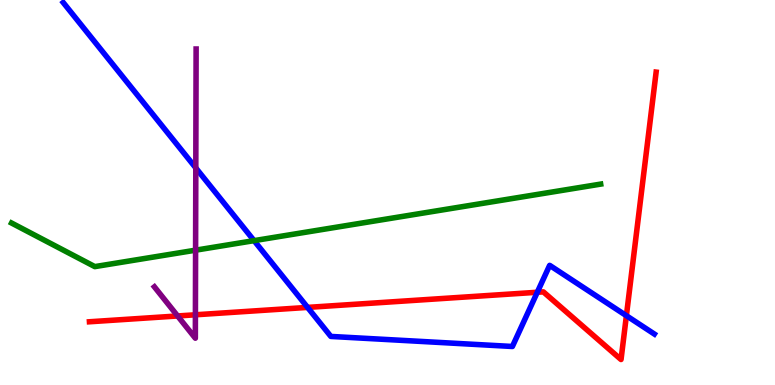[{'lines': ['blue', 'red'], 'intersections': [{'x': 3.97, 'y': 2.02}, {'x': 6.93, 'y': 2.41}, {'x': 8.08, 'y': 1.8}]}, {'lines': ['green', 'red'], 'intersections': []}, {'lines': ['purple', 'red'], 'intersections': [{'x': 2.29, 'y': 1.79}, {'x': 2.52, 'y': 1.82}]}, {'lines': ['blue', 'green'], 'intersections': [{'x': 3.28, 'y': 3.75}]}, {'lines': ['blue', 'purple'], 'intersections': [{'x': 2.53, 'y': 5.64}]}, {'lines': ['green', 'purple'], 'intersections': [{'x': 2.52, 'y': 3.5}]}]